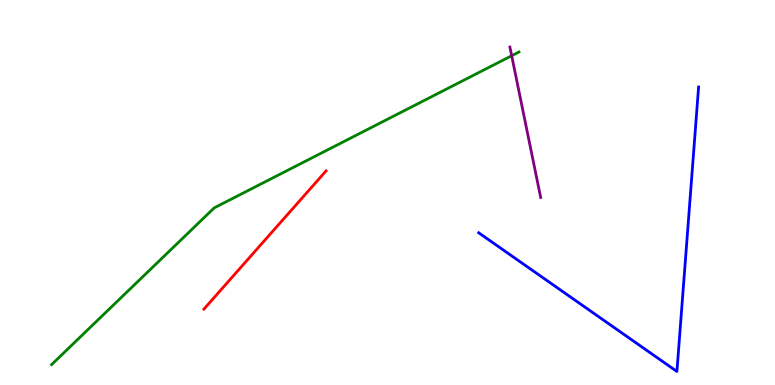[{'lines': ['blue', 'red'], 'intersections': []}, {'lines': ['green', 'red'], 'intersections': []}, {'lines': ['purple', 'red'], 'intersections': []}, {'lines': ['blue', 'green'], 'intersections': []}, {'lines': ['blue', 'purple'], 'intersections': []}, {'lines': ['green', 'purple'], 'intersections': [{'x': 6.6, 'y': 8.55}]}]